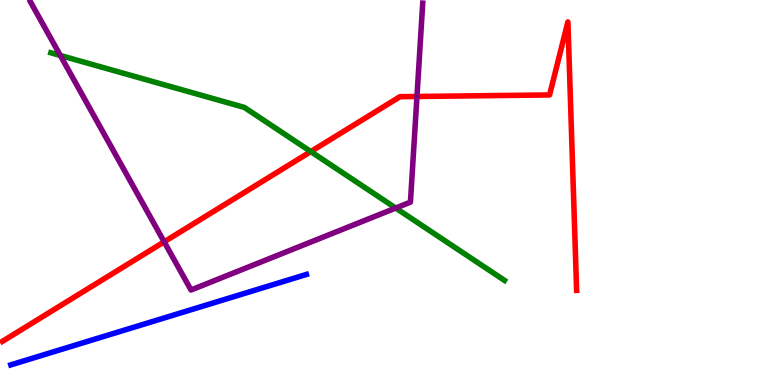[{'lines': ['blue', 'red'], 'intersections': []}, {'lines': ['green', 'red'], 'intersections': [{'x': 4.01, 'y': 6.06}]}, {'lines': ['purple', 'red'], 'intersections': [{'x': 2.12, 'y': 3.72}, {'x': 5.38, 'y': 7.49}]}, {'lines': ['blue', 'green'], 'intersections': []}, {'lines': ['blue', 'purple'], 'intersections': []}, {'lines': ['green', 'purple'], 'intersections': [{'x': 0.779, 'y': 8.56}, {'x': 5.11, 'y': 4.6}]}]